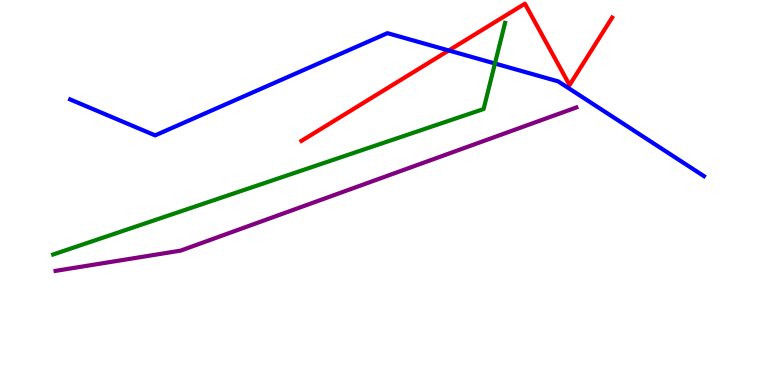[{'lines': ['blue', 'red'], 'intersections': [{'x': 5.79, 'y': 8.69}]}, {'lines': ['green', 'red'], 'intersections': []}, {'lines': ['purple', 'red'], 'intersections': []}, {'lines': ['blue', 'green'], 'intersections': [{'x': 6.39, 'y': 8.35}]}, {'lines': ['blue', 'purple'], 'intersections': []}, {'lines': ['green', 'purple'], 'intersections': []}]